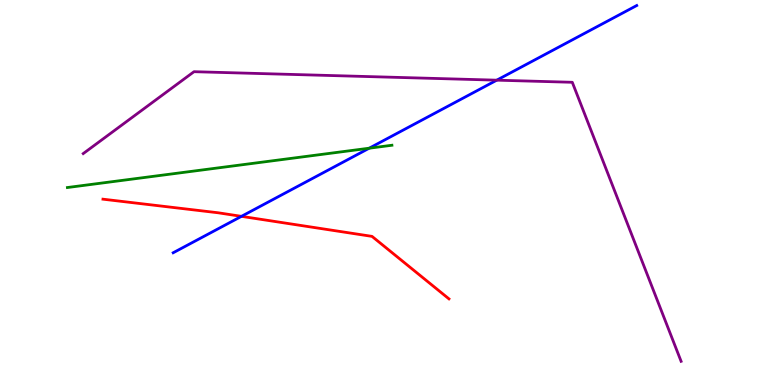[{'lines': ['blue', 'red'], 'intersections': [{'x': 3.12, 'y': 4.38}]}, {'lines': ['green', 'red'], 'intersections': []}, {'lines': ['purple', 'red'], 'intersections': []}, {'lines': ['blue', 'green'], 'intersections': [{'x': 4.76, 'y': 6.15}]}, {'lines': ['blue', 'purple'], 'intersections': [{'x': 6.41, 'y': 7.92}]}, {'lines': ['green', 'purple'], 'intersections': []}]